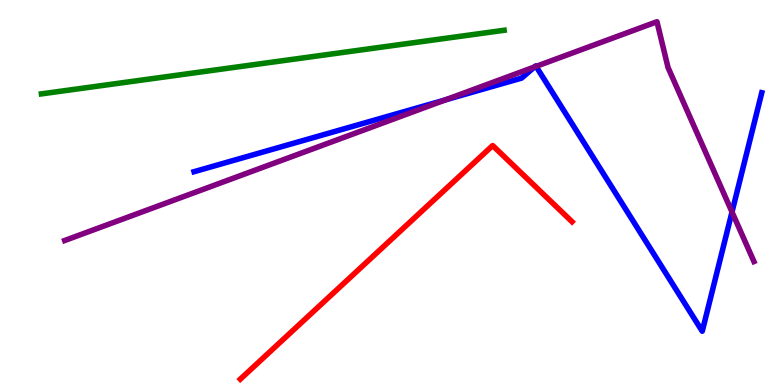[{'lines': ['blue', 'red'], 'intersections': []}, {'lines': ['green', 'red'], 'intersections': []}, {'lines': ['purple', 'red'], 'intersections': []}, {'lines': ['blue', 'green'], 'intersections': []}, {'lines': ['blue', 'purple'], 'intersections': [{'x': 5.75, 'y': 7.41}, {'x': 6.9, 'y': 8.26}, {'x': 6.92, 'y': 8.28}, {'x': 9.45, 'y': 4.49}]}, {'lines': ['green', 'purple'], 'intersections': []}]